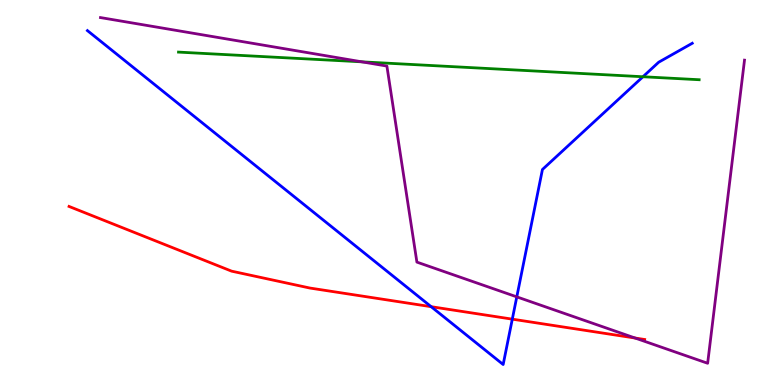[{'lines': ['blue', 'red'], 'intersections': [{'x': 5.56, 'y': 2.03}, {'x': 6.61, 'y': 1.71}]}, {'lines': ['green', 'red'], 'intersections': []}, {'lines': ['purple', 'red'], 'intersections': [{'x': 8.2, 'y': 1.22}]}, {'lines': ['blue', 'green'], 'intersections': [{'x': 8.3, 'y': 8.01}]}, {'lines': ['blue', 'purple'], 'intersections': [{'x': 6.67, 'y': 2.29}]}, {'lines': ['green', 'purple'], 'intersections': [{'x': 4.67, 'y': 8.39}]}]